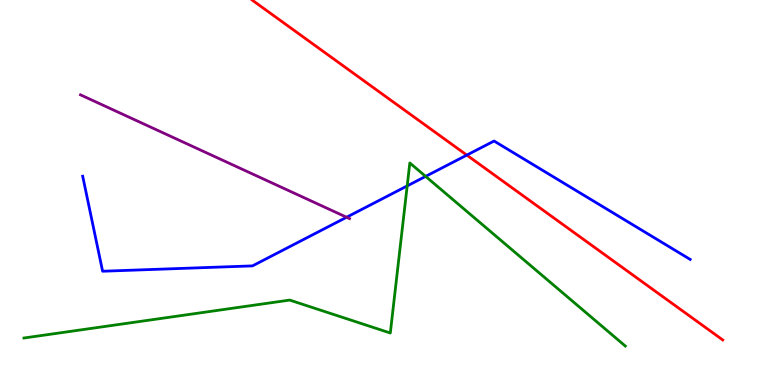[{'lines': ['blue', 'red'], 'intersections': [{'x': 6.02, 'y': 5.97}]}, {'lines': ['green', 'red'], 'intersections': []}, {'lines': ['purple', 'red'], 'intersections': []}, {'lines': ['blue', 'green'], 'intersections': [{'x': 5.25, 'y': 5.17}, {'x': 5.49, 'y': 5.42}]}, {'lines': ['blue', 'purple'], 'intersections': [{'x': 4.47, 'y': 4.36}]}, {'lines': ['green', 'purple'], 'intersections': []}]